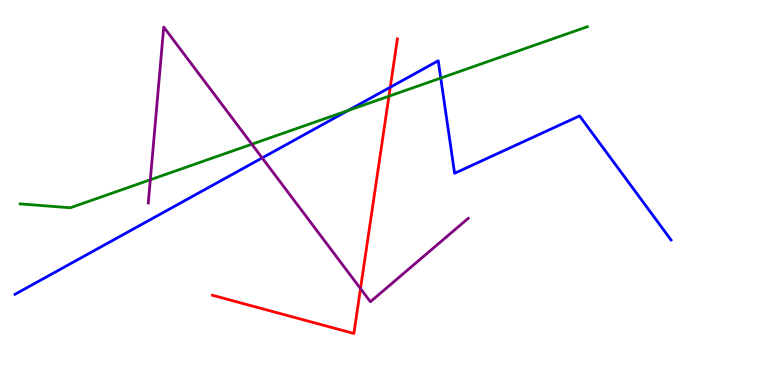[{'lines': ['blue', 'red'], 'intersections': [{'x': 5.04, 'y': 7.73}]}, {'lines': ['green', 'red'], 'intersections': [{'x': 5.02, 'y': 7.5}]}, {'lines': ['purple', 'red'], 'intersections': [{'x': 4.65, 'y': 2.5}]}, {'lines': ['blue', 'green'], 'intersections': [{'x': 4.49, 'y': 7.13}, {'x': 5.69, 'y': 7.97}]}, {'lines': ['blue', 'purple'], 'intersections': [{'x': 3.38, 'y': 5.9}]}, {'lines': ['green', 'purple'], 'intersections': [{'x': 1.94, 'y': 5.33}, {'x': 3.25, 'y': 6.25}]}]